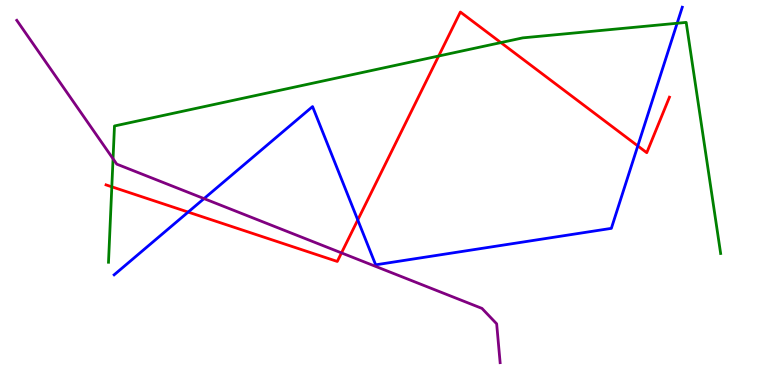[{'lines': ['blue', 'red'], 'intersections': [{'x': 2.43, 'y': 4.49}, {'x': 4.62, 'y': 4.29}, {'x': 8.23, 'y': 6.21}]}, {'lines': ['green', 'red'], 'intersections': [{'x': 1.44, 'y': 5.15}, {'x': 5.66, 'y': 8.54}, {'x': 6.46, 'y': 8.89}]}, {'lines': ['purple', 'red'], 'intersections': [{'x': 4.41, 'y': 3.43}]}, {'lines': ['blue', 'green'], 'intersections': [{'x': 8.74, 'y': 9.4}]}, {'lines': ['blue', 'purple'], 'intersections': [{'x': 2.63, 'y': 4.84}]}, {'lines': ['green', 'purple'], 'intersections': [{'x': 1.46, 'y': 5.88}]}]